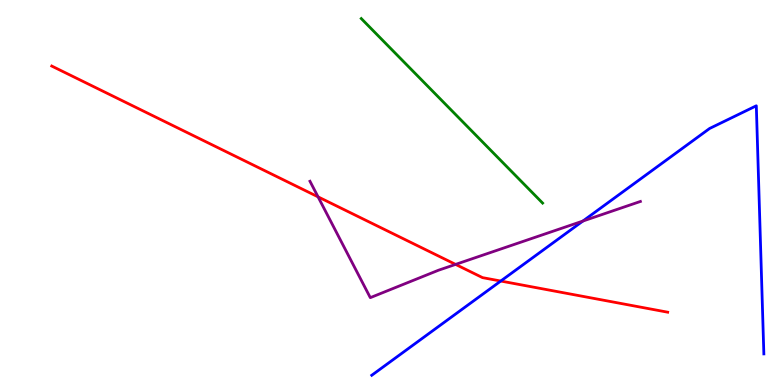[{'lines': ['blue', 'red'], 'intersections': [{'x': 6.46, 'y': 2.7}]}, {'lines': ['green', 'red'], 'intersections': []}, {'lines': ['purple', 'red'], 'intersections': [{'x': 4.1, 'y': 4.89}, {'x': 5.88, 'y': 3.13}]}, {'lines': ['blue', 'green'], 'intersections': []}, {'lines': ['blue', 'purple'], 'intersections': [{'x': 7.52, 'y': 4.26}]}, {'lines': ['green', 'purple'], 'intersections': []}]